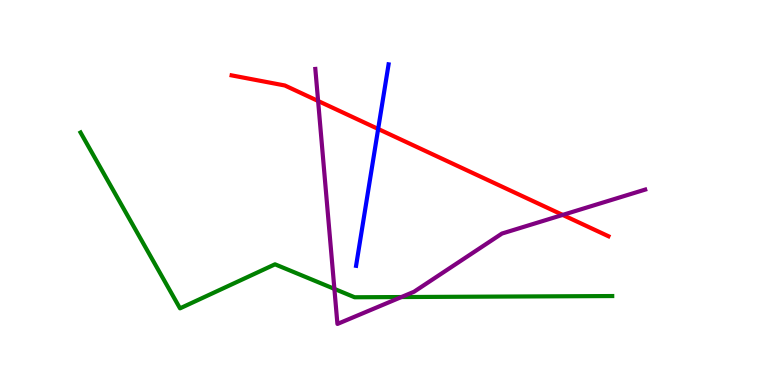[{'lines': ['blue', 'red'], 'intersections': [{'x': 4.88, 'y': 6.65}]}, {'lines': ['green', 'red'], 'intersections': []}, {'lines': ['purple', 'red'], 'intersections': [{'x': 4.1, 'y': 7.38}, {'x': 7.26, 'y': 4.42}]}, {'lines': ['blue', 'green'], 'intersections': []}, {'lines': ['blue', 'purple'], 'intersections': []}, {'lines': ['green', 'purple'], 'intersections': [{'x': 4.31, 'y': 2.5}, {'x': 5.18, 'y': 2.28}]}]